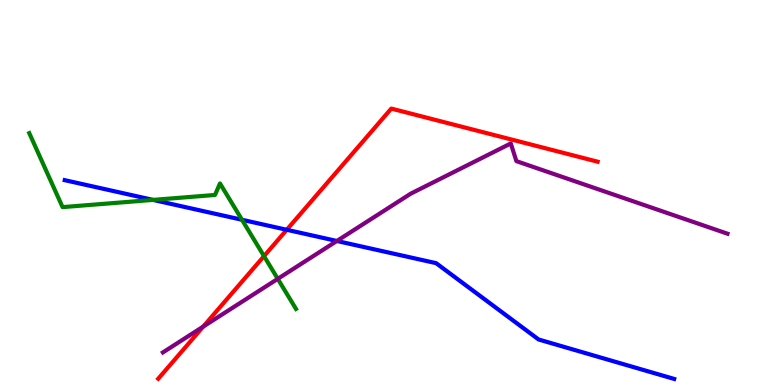[{'lines': ['blue', 'red'], 'intersections': [{'x': 3.7, 'y': 4.03}]}, {'lines': ['green', 'red'], 'intersections': [{'x': 3.41, 'y': 3.35}]}, {'lines': ['purple', 'red'], 'intersections': [{'x': 2.62, 'y': 1.52}]}, {'lines': ['blue', 'green'], 'intersections': [{'x': 1.97, 'y': 4.81}, {'x': 3.12, 'y': 4.29}]}, {'lines': ['blue', 'purple'], 'intersections': [{'x': 4.35, 'y': 3.74}]}, {'lines': ['green', 'purple'], 'intersections': [{'x': 3.58, 'y': 2.76}]}]